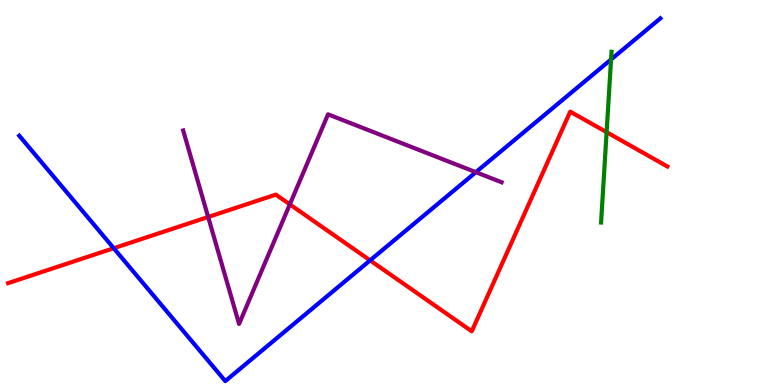[{'lines': ['blue', 'red'], 'intersections': [{'x': 1.47, 'y': 3.55}, {'x': 4.78, 'y': 3.24}]}, {'lines': ['green', 'red'], 'intersections': [{'x': 7.83, 'y': 6.57}]}, {'lines': ['purple', 'red'], 'intersections': [{'x': 2.69, 'y': 4.36}, {'x': 3.74, 'y': 4.69}]}, {'lines': ['blue', 'green'], 'intersections': [{'x': 7.88, 'y': 8.46}]}, {'lines': ['blue', 'purple'], 'intersections': [{'x': 6.14, 'y': 5.53}]}, {'lines': ['green', 'purple'], 'intersections': []}]